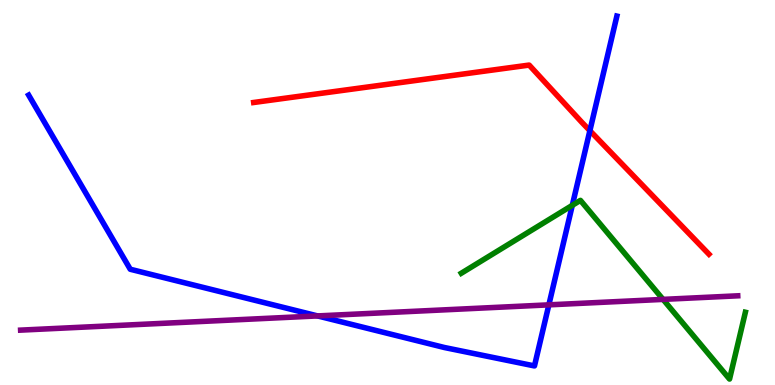[{'lines': ['blue', 'red'], 'intersections': [{'x': 7.61, 'y': 6.61}]}, {'lines': ['green', 'red'], 'intersections': []}, {'lines': ['purple', 'red'], 'intersections': []}, {'lines': ['blue', 'green'], 'intersections': [{'x': 7.38, 'y': 4.67}]}, {'lines': ['blue', 'purple'], 'intersections': [{'x': 4.1, 'y': 1.79}, {'x': 7.08, 'y': 2.08}]}, {'lines': ['green', 'purple'], 'intersections': [{'x': 8.56, 'y': 2.22}]}]